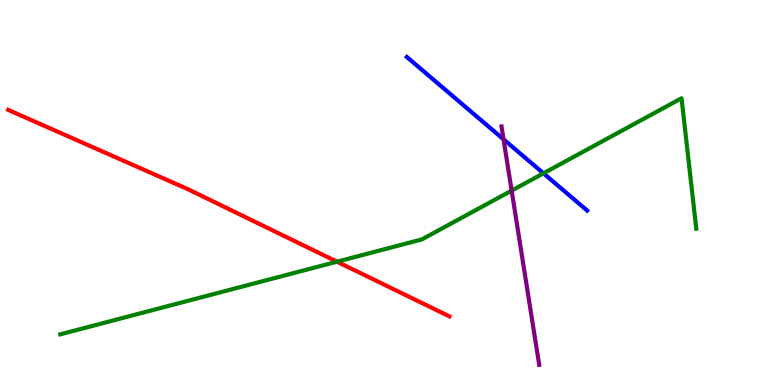[{'lines': ['blue', 'red'], 'intersections': []}, {'lines': ['green', 'red'], 'intersections': [{'x': 4.35, 'y': 3.2}]}, {'lines': ['purple', 'red'], 'intersections': []}, {'lines': ['blue', 'green'], 'intersections': [{'x': 7.01, 'y': 5.5}]}, {'lines': ['blue', 'purple'], 'intersections': [{'x': 6.5, 'y': 6.38}]}, {'lines': ['green', 'purple'], 'intersections': [{'x': 6.6, 'y': 5.05}]}]